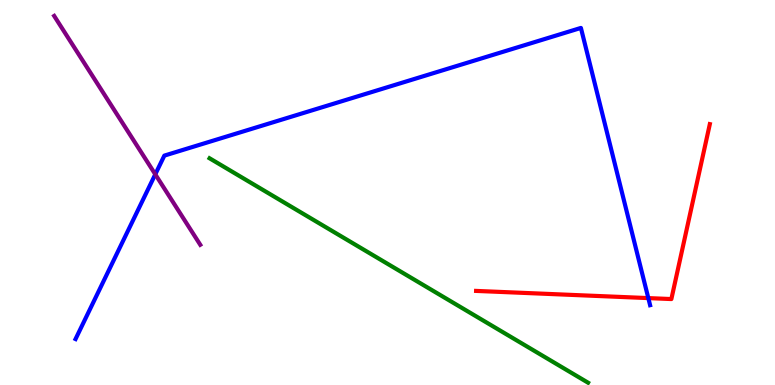[{'lines': ['blue', 'red'], 'intersections': [{'x': 8.37, 'y': 2.26}]}, {'lines': ['green', 'red'], 'intersections': []}, {'lines': ['purple', 'red'], 'intersections': []}, {'lines': ['blue', 'green'], 'intersections': []}, {'lines': ['blue', 'purple'], 'intersections': [{'x': 2.0, 'y': 5.47}]}, {'lines': ['green', 'purple'], 'intersections': []}]